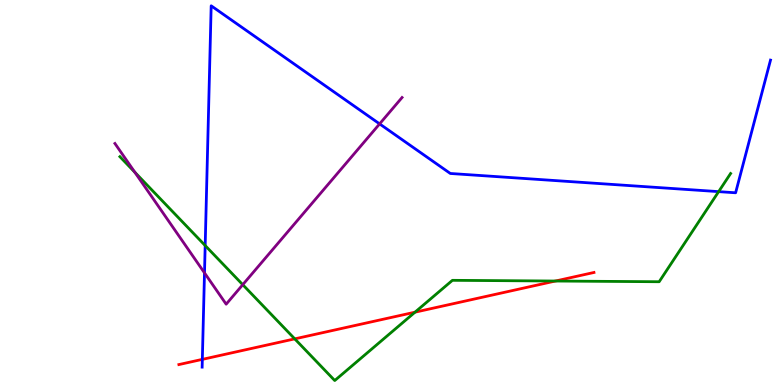[{'lines': ['blue', 'red'], 'intersections': [{'x': 2.61, 'y': 0.666}]}, {'lines': ['green', 'red'], 'intersections': [{'x': 3.8, 'y': 1.2}, {'x': 5.35, 'y': 1.89}, {'x': 7.17, 'y': 2.7}]}, {'lines': ['purple', 'red'], 'intersections': []}, {'lines': ['blue', 'green'], 'intersections': [{'x': 2.65, 'y': 3.62}, {'x': 9.27, 'y': 5.02}]}, {'lines': ['blue', 'purple'], 'intersections': [{'x': 2.64, 'y': 2.91}, {'x': 4.9, 'y': 6.78}]}, {'lines': ['green', 'purple'], 'intersections': [{'x': 1.74, 'y': 5.53}, {'x': 3.13, 'y': 2.61}]}]